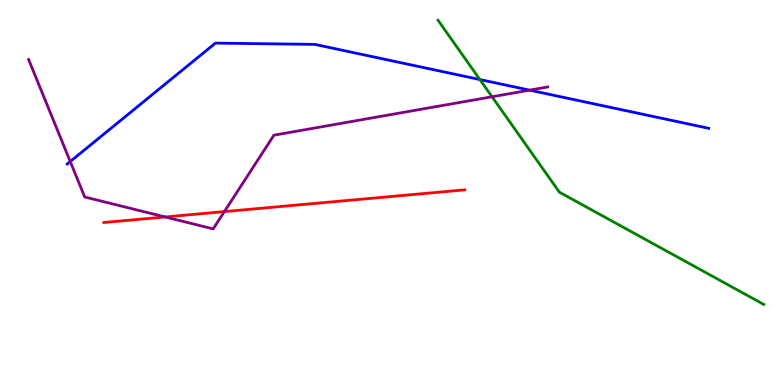[{'lines': ['blue', 'red'], 'intersections': []}, {'lines': ['green', 'red'], 'intersections': []}, {'lines': ['purple', 'red'], 'intersections': [{'x': 2.13, 'y': 4.36}, {'x': 2.9, 'y': 4.5}]}, {'lines': ['blue', 'green'], 'intersections': [{'x': 6.19, 'y': 7.93}]}, {'lines': ['blue', 'purple'], 'intersections': [{'x': 0.906, 'y': 5.8}, {'x': 6.83, 'y': 7.66}]}, {'lines': ['green', 'purple'], 'intersections': [{'x': 6.35, 'y': 7.49}]}]